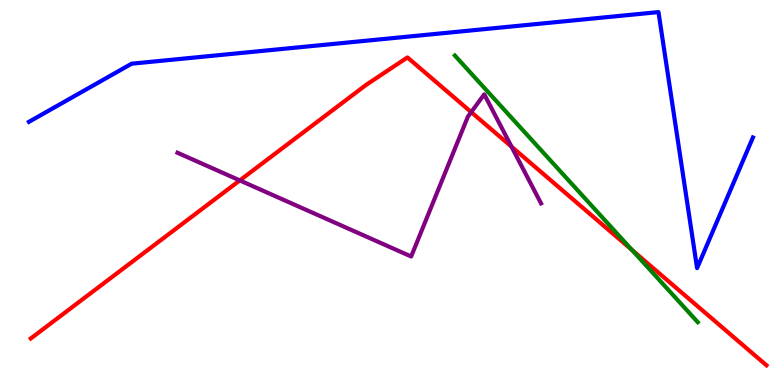[{'lines': ['blue', 'red'], 'intersections': []}, {'lines': ['green', 'red'], 'intersections': [{'x': 8.15, 'y': 3.51}]}, {'lines': ['purple', 'red'], 'intersections': [{'x': 3.09, 'y': 5.31}, {'x': 6.08, 'y': 7.09}, {'x': 6.6, 'y': 6.19}]}, {'lines': ['blue', 'green'], 'intersections': []}, {'lines': ['blue', 'purple'], 'intersections': []}, {'lines': ['green', 'purple'], 'intersections': []}]